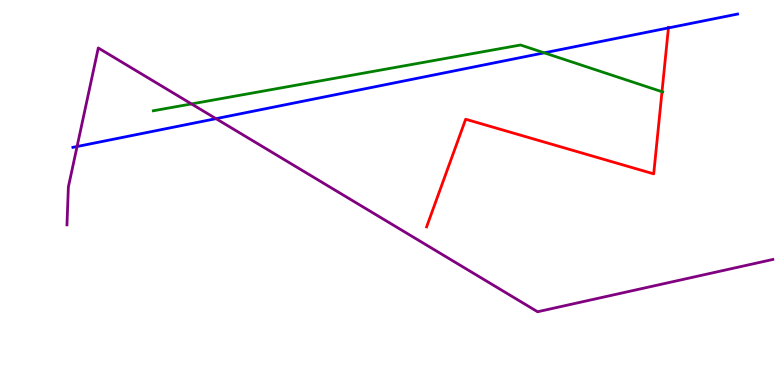[{'lines': ['blue', 'red'], 'intersections': [{'x': 8.62, 'y': 9.27}]}, {'lines': ['green', 'red'], 'intersections': [{'x': 8.54, 'y': 7.62}]}, {'lines': ['purple', 'red'], 'intersections': []}, {'lines': ['blue', 'green'], 'intersections': [{'x': 7.02, 'y': 8.63}]}, {'lines': ['blue', 'purple'], 'intersections': [{'x': 0.994, 'y': 6.19}, {'x': 2.79, 'y': 6.92}]}, {'lines': ['green', 'purple'], 'intersections': [{'x': 2.47, 'y': 7.3}]}]